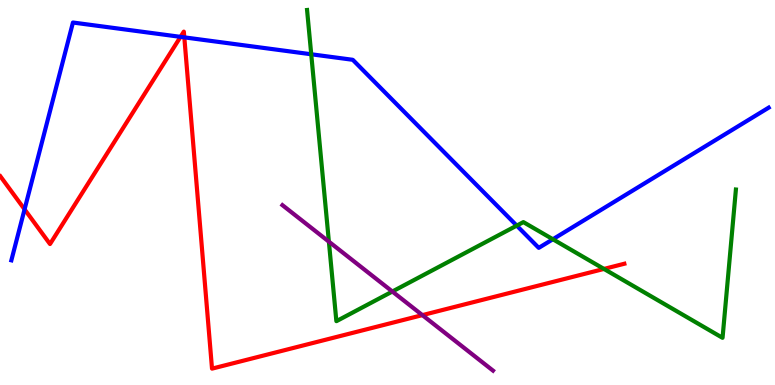[{'lines': ['blue', 'red'], 'intersections': [{'x': 0.317, 'y': 4.56}, {'x': 2.33, 'y': 9.04}, {'x': 2.38, 'y': 9.03}]}, {'lines': ['green', 'red'], 'intersections': [{'x': 7.79, 'y': 3.01}]}, {'lines': ['purple', 'red'], 'intersections': [{'x': 5.45, 'y': 1.81}]}, {'lines': ['blue', 'green'], 'intersections': [{'x': 4.02, 'y': 8.59}, {'x': 6.67, 'y': 4.14}, {'x': 7.13, 'y': 3.79}]}, {'lines': ['blue', 'purple'], 'intersections': []}, {'lines': ['green', 'purple'], 'intersections': [{'x': 4.24, 'y': 3.72}, {'x': 5.06, 'y': 2.43}]}]